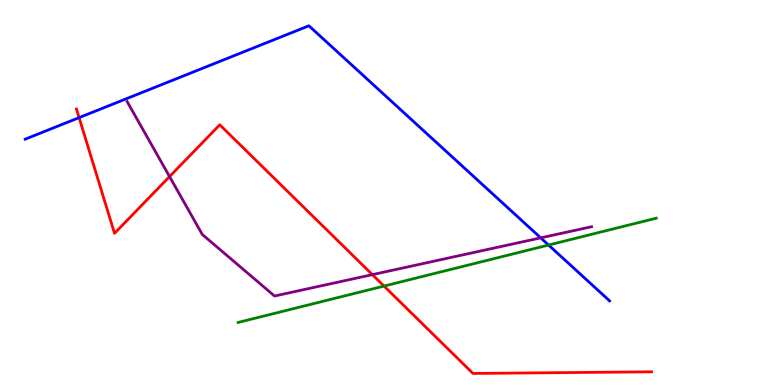[{'lines': ['blue', 'red'], 'intersections': [{'x': 1.02, 'y': 6.94}]}, {'lines': ['green', 'red'], 'intersections': [{'x': 4.95, 'y': 2.57}]}, {'lines': ['purple', 'red'], 'intersections': [{'x': 2.19, 'y': 5.41}, {'x': 4.8, 'y': 2.87}]}, {'lines': ['blue', 'green'], 'intersections': [{'x': 7.08, 'y': 3.64}]}, {'lines': ['blue', 'purple'], 'intersections': [{'x': 6.98, 'y': 3.82}]}, {'lines': ['green', 'purple'], 'intersections': []}]